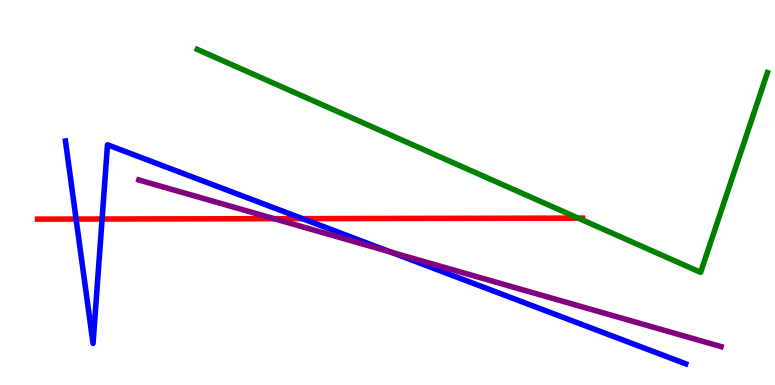[{'lines': ['blue', 'red'], 'intersections': [{'x': 0.982, 'y': 4.31}, {'x': 1.32, 'y': 4.31}, {'x': 3.9, 'y': 4.32}]}, {'lines': ['green', 'red'], 'intersections': [{'x': 7.46, 'y': 4.33}]}, {'lines': ['purple', 'red'], 'intersections': [{'x': 3.54, 'y': 4.32}]}, {'lines': ['blue', 'green'], 'intersections': []}, {'lines': ['blue', 'purple'], 'intersections': [{'x': 5.04, 'y': 3.45}]}, {'lines': ['green', 'purple'], 'intersections': []}]